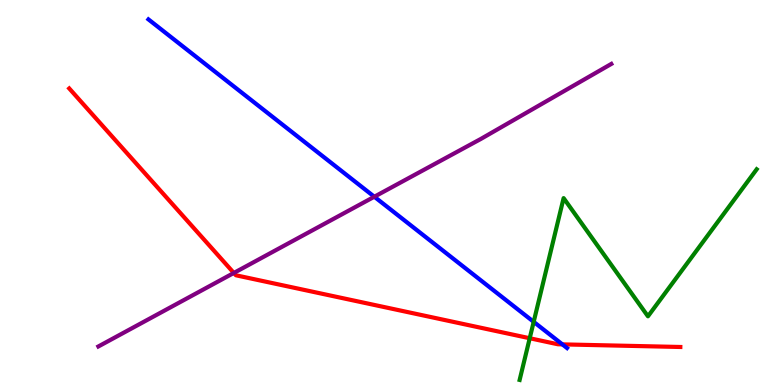[{'lines': ['blue', 'red'], 'intersections': [{'x': 7.26, 'y': 1.06}]}, {'lines': ['green', 'red'], 'intersections': [{'x': 6.84, 'y': 1.21}]}, {'lines': ['purple', 'red'], 'intersections': [{'x': 3.02, 'y': 2.91}]}, {'lines': ['blue', 'green'], 'intersections': [{'x': 6.89, 'y': 1.64}]}, {'lines': ['blue', 'purple'], 'intersections': [{'x': 4.83, 'y': 4.89}]}, {'lines': ['green', 'purple'], 'intersections': []}]